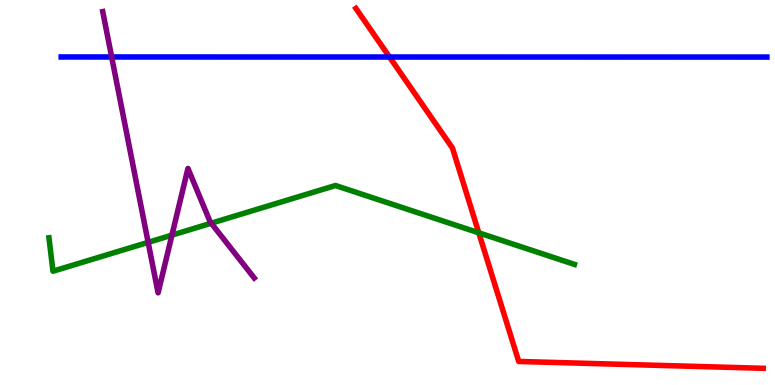[{'lines': ['blue', 'red'], 'intersections': [{'x': 5.03, 'y': 8.52}]}, {'lines': ['green', 'red'], 'intersections': [{'x': 6.18, 'y': 3.95}]}, {'lines': ['purple', 'red'], 'intersections': []}, {'lines': ['blue', 'green'], 'intersections': []}, {'lines': ['blue', 'purple'], 'intersections': [{'x': 1.44, 'y': 8.52}]}, {'lines': ['green', 'purple'], 'intersections': [{'x': 1.91, 'y': 3.71}, {'x': 2.22, 'y': 3.89}, {'x': 2.73, 'y': 4.2}]}]